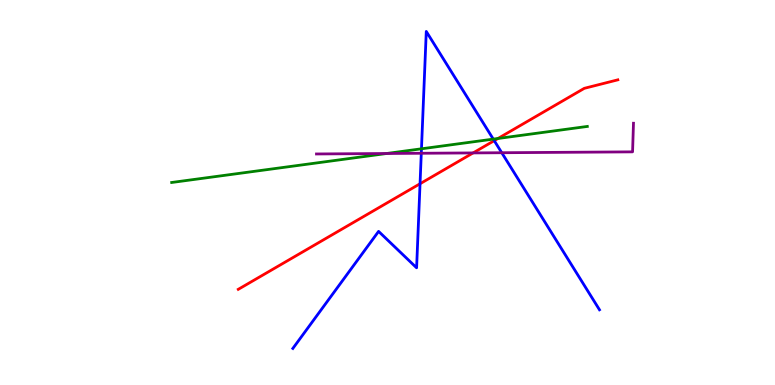[{'lines': ['blue', 'red'], 'intersections': [{'x': 5.42, 'y': 5.23}, {'x': 6.38, 'y': 6.35}]}, {'lines': ['green', 'red'], 'intersections': [{'x': 6.43, 'y': 6.4}]}, {'lines': ['purple', 'red'], 'intersections': [{'x': 6.1, 'y': 6.03}]}, {'lines': ['blue', 'green'], 'intersections': [{'x': 5.44, 'y': 6.14}, {'x': 6.36, 'y': 6.39}]}, {'lines': ['blue', 'purple'], 'intersections': [{'x': 5.44, 'y': 6.02}, {'x': 6.47, 'y': 6.03}]}, {'lines': ['green', 'purple'], 'intersections': [{'x': 4.99, 'y': 6.01}]}]